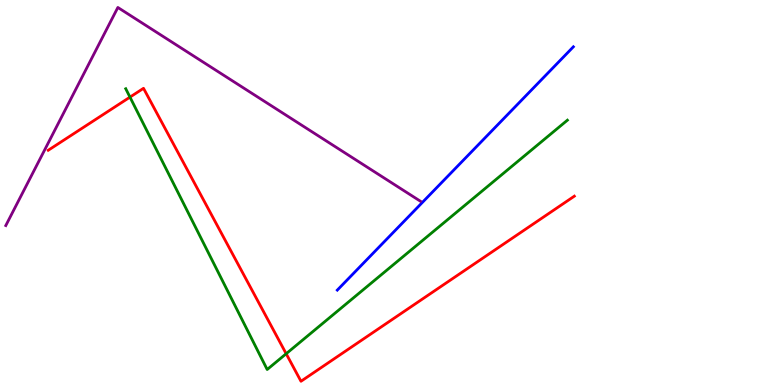[{'lines': ['blue', 'red'], 'intersections': []}, {'lines': ['green', 'red'], 'intersections': [{'x': 1.68, 'y': 7.48}, {'x': 3.69, 'y': 0.812}]}, {'lines': ['purple', 'red'], 'intersections': []}, {'lines': ['blue', 'green'], 'intersections': []}, {'lines': ['blue', 'purple'], 'intersections': []}, {'lines': ['green', 'purple'], 'intersections': []}]